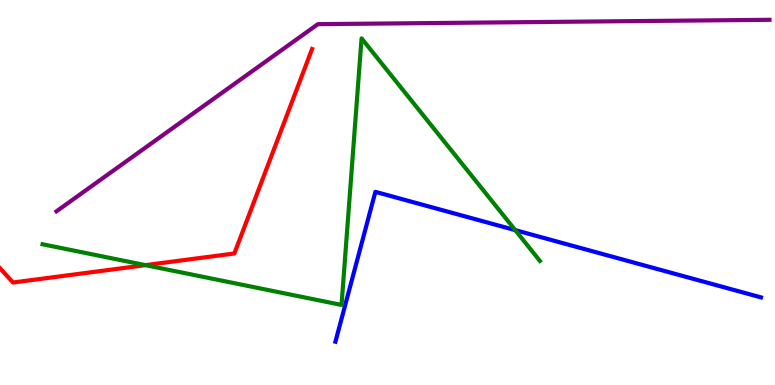[{'lines': ['blue', 'red'], 'intersections': []}, {'lines': ['green', 'red'], 'intersections': [{'x': 1.88, 'y': 3.11}]}, {'lines': ['purple', 'red'], 'intersections': []}, {'lines': ['blue', 'green'], 'intersections': [{'x': 6.65, 'y': 4.02}]}, {'lines': ['blue', 'purple'], 'intersections': []}, {'lines': ['green', 'purple'], 'intersections': []}]